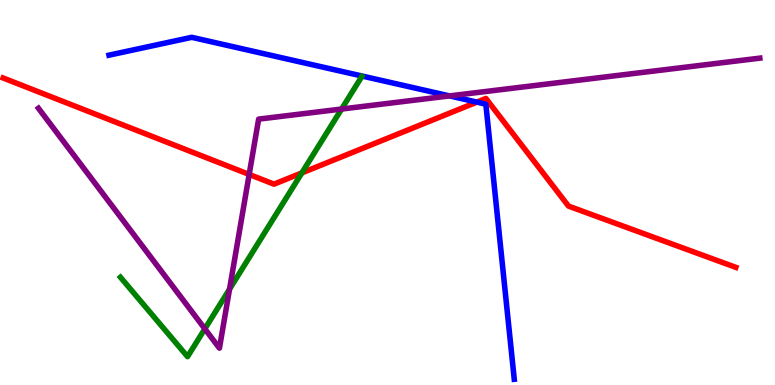[{'lines': ['blue', 'red'], 'intersections': [{'x': 6.15, 'y': 7.35}]}, {'lines': ['green', 'red'], 'intersections': [{'x': 3.89, 'y': 5.51}]}, {'lines': ['purple', 'red'], 'intersections': [{'x': 3.22, 'y': 5.47}]}, {'lines': ['blue', 'green'], 'intersections': []}, {'lines': ['blue', 'purple'], 'intersections': [{'x': 5.8, 'y': 7.51}]}, {'lines': ['green', 'purple'], 'intersections': [{'x': 2.64, 'y': 1.46}, {'x': 2.96, 'y': 2.49}, {'x': 4.41, 'y': 7.17}]}]